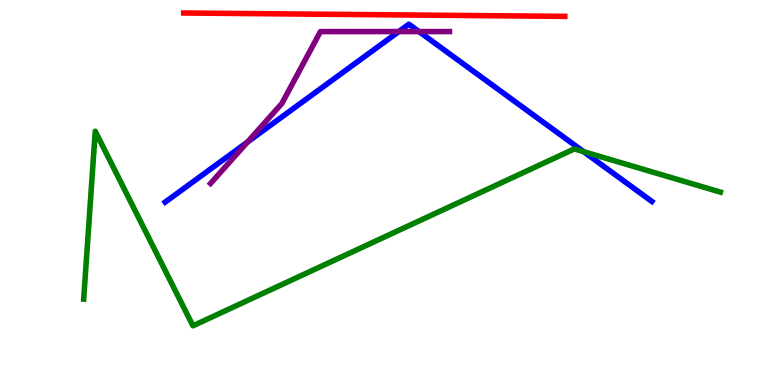[{'lines': ['blue', 'red'], 'intersections': []}, {'lines': ['green', 'red'], 'intersections': []}, {'lines': ['purple', 'red'], 'intersections': []}, {'lines': ['blue', 'green'], 'intersections': [{'x': 7.53, 'y': 6.06}]}, {'lines': ['blue', 'purple'], 'intersections': [{'x': 3.19, 'y': 6.31}, {'x': 5.15, 'y': 9.18}, {'x': 5.41, 'y': 9.18}]}, {'lines': ['green', 'purple'], 'intersections': []}]